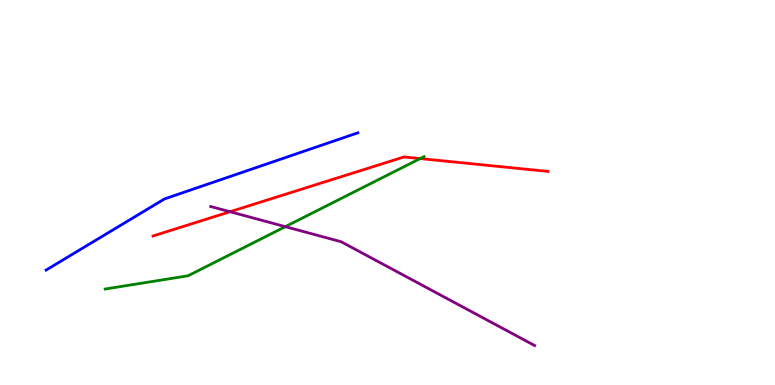[{'lines': ['blue', 'red'], 'intersections': []}, {'lines': ['green', 'red'], 'intersections': [{'x': 5.42, 'y': 5.88}]}, {'lines': ['purple', 'red'], 'intersections': [{'x': 2.97, 'y': 4.5}]}, {'lines': ['blue', 'green'], 'intersections': []}, {'lines': ['blue', 'purple'], 'intersections': []}, {'lines': ['green', 'purple'], 'intersections': [{'x': 3.68, 'y': 4.11}]}]